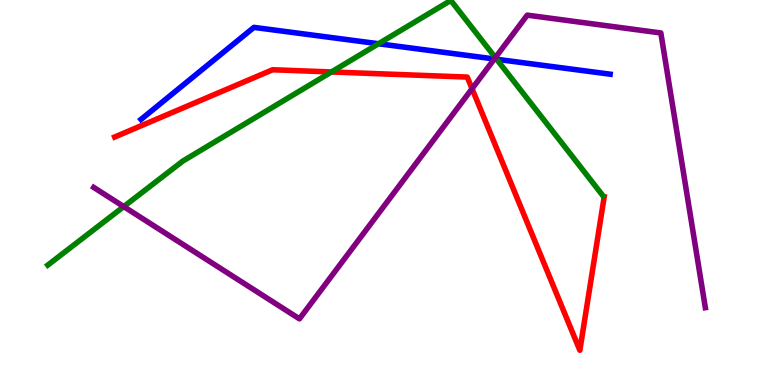[{'lines': ['blue', 'red'], 'intersections': []}, {'lines': ['green', 'red'], 'intersections': [{'x': 4.28, 'y': 8.13}]}, {'lines': ['purple', 'red'], 'intersections': [{'x': 6.09, 'y': 7.7}]}, {'lines': ['blue', 'green'], 'intersections': [{'x': 4.88, 'y': 8.86}, {'x': 6.41, 'y': 8.46}]}, {'lines': ['blue', 'purple'], 'intersections': [{'x': 6.38, 'y': 8.47}]}, {'lines': ['green', 'purple'], 'intersections': [{'x': 1.6, 'y': 4.63}, {'x': 6.39, 'y': 8.5}]}]